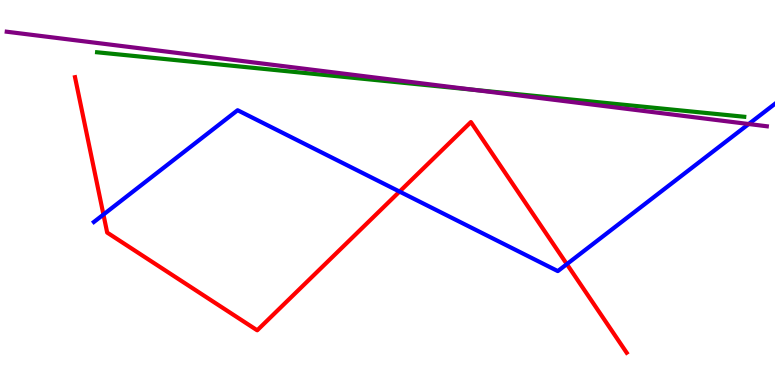[{'lines': ['blue', 'red'], 'intersections': [{'x': 1.33, 'y': 4.43}, {'x': 5.16, 'y': 5.02}, {'x': 7.31, 'y': 3.14}]}, {'lines': ['green', 'red'], 'intersections': []}, {'lines': ['purple', 'red'], 'intersections': []}, {'lines': ['blue', 'green'], 'intersections': []}, {'lines': ['blue', 'purple'], 'intersections': [{'x': 9.66, 'y': 6.78}]}, {'lines': ['green', 'purple'], 'intersections': [{'x': 6.11, 'y': 7.67}]}]